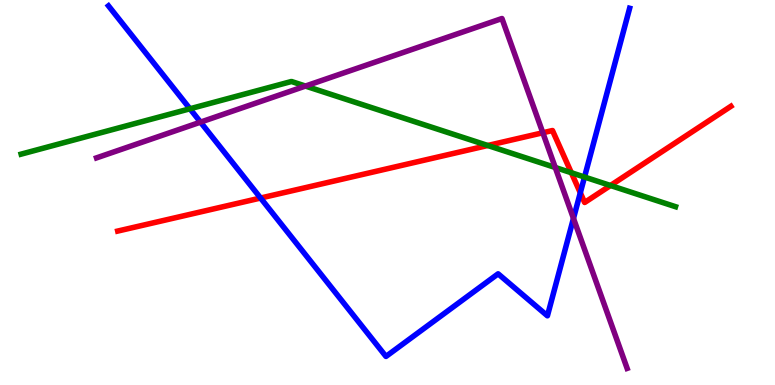[{'lines': ['blue', 'red'], 'intersections': [{'x': 3.36, 'y': 4.86}, {'x': 7.49, 'y': 4.99}]}, {'lines': ['green', 'red'], 'intersections': [{'x': 6.29, 'y': 6.22}, {'x': 7.37, 'y': 5.51}, {'x': 7.88, 'y': 5.18}]}, {'lines': ['purple', 'red'], 'intersections': [{'x': 7.0, 'y': 6.55}]}, {'lines': ['blue', 'green'], 'intersections': [{'x': 2.45, 'y': 7.17}, {'x': 7.54, 'y': 5.4}]}, {'lines': ['blue', 'purple'], 'intersections': [{'x': 2.59, 'y': 6.83}, {'x': 7.4, 'y': 4.33}]}, {'lines': ['green', 'purple'], 'intersections': [{'x': 3.94, 'y': 7.76}, {'x': 7.16, 'y': 5.65}]}]